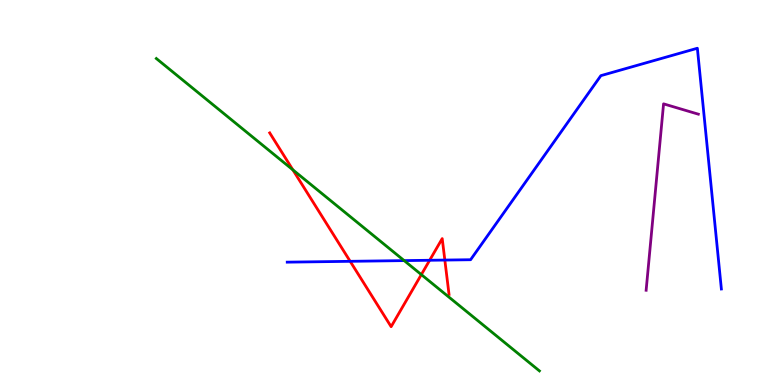[{'lines': ['blue', 'red'], 'intersections': [{'x': 4.52, 'y': 3.21}, {'x': 5.54, 'y': 3.24}, {'x': 5.74, 'y': 3.25}]}, {'lines': ['green', 'red'], 'intersections': [{'x': 3.78, 'y': 5.59}, {'x': 5.44, 'y': 2.87}]}, {'lines': ['purple', 'red'], 'intersections': []}, {'lines': ['blue', 'green'], 'intersections': [{'x': 5.22, 'y': 3.23}]}, {'lines': ['blue', 'purple'], 'intersections': []}, {'lines': ['green', 'purple'], 'intersections': []}]